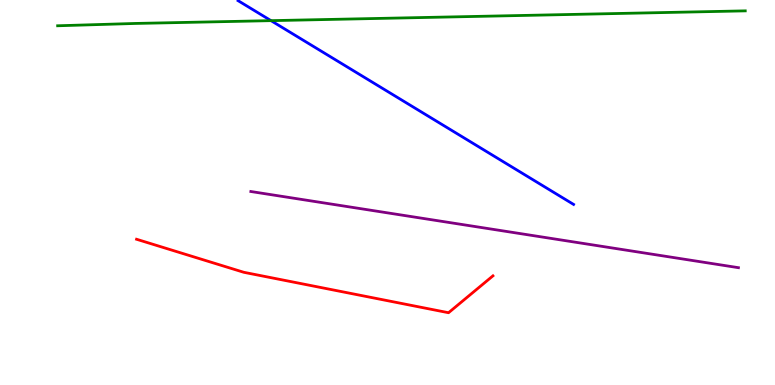[{'lines': ['blue', 'red'], 'intersections': []}, {'lines': ['green', 'red'], 'intersections': []}, {'lines': ['purple', 'red'], 'intersections': []}, {'lines': ['blue', 'green'], 'intersections': [{'x': 3.5, 'y': 9.46}]}, {'lines': ['blue', 'purple'], 'intersections': []}, {'lines': ['green', 'purple'], 'intersections': []}]